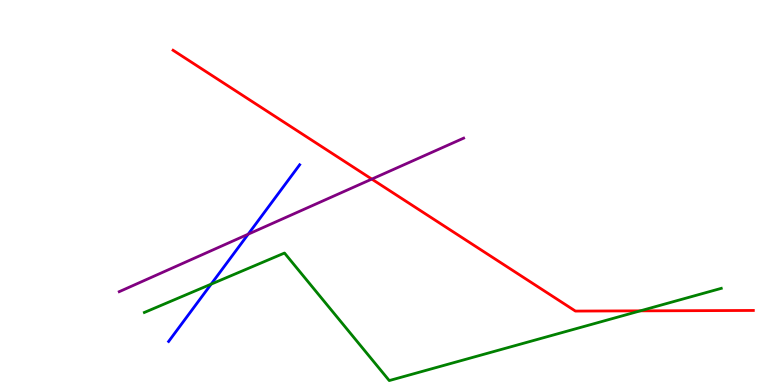[{'lines': ['blue', 'red'], 'intersections': []}, {'lines': ['green', 'red'], 'intersections': [{'x': 8.26, 'y': 1.93}]}, {'lines': ['purple', 'red'], 'intersections': [{'x': 4.8, 'y': 5.35}]}, {'lines': ['blue', 'green'], 'intersections': [{'x': 2.72, 'y': 2.62}]}, {'lines': ['blue', 'purple'], 'intersections': [{'x': 3.2, 'y': 3.92}]}, {'lines': ['green', 'purple'], 'intersections': []}]